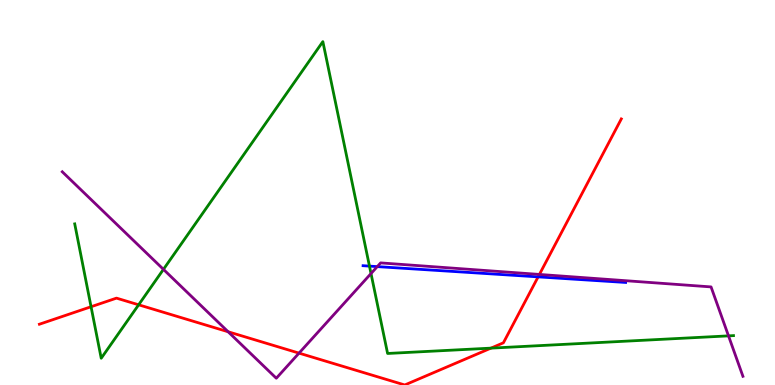[{'lines': ['blue', 'red'], 'intersections': [{'x': 6.94, 'y': 2.81}]}, {'lines': ['green', 'red'], 'intersections': [{'x': 1.17, 'y': 2.03}, {'x': 1.79, 'y': 2.08}, {'x': 6.33, 'y': 0.958}]}, {'lines': ['purple', 'red'], 'intersections': [{'x': 2.94, 'y': 1.38}, {'x': 3.86, 'y': 0.828}, {'x': 6.96, 'y': 2.87}]}, {'lines': ['blue', 'green'], 'intersections': [{'x': 4.77, 'y': 3.09}]}, {'lines': ['blue', 'purple'], 'intersections': [{'x': 4.87, 'y': 3.08}]}, {'lines': ['green', 'purple'], 'intersections': [{'x': 2.11, 'y': 3.0}, {'x': 4.79, 'y': 2.89}, {'x': 9.4, 'y': 1.28}]}]